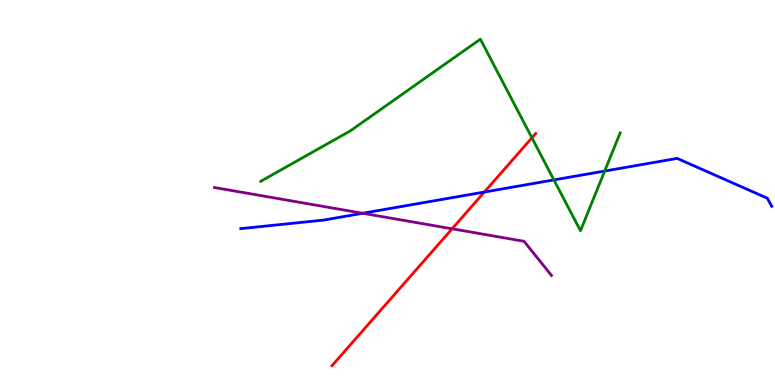[{'lines': ['blue', 'red'], 'intersections': [{'x': 6.25, 'y': 5.01}]}, {'lines': ['green', 'red'], 'intersections': [{'x': 6.86, 'y': 6.42}]}, {'lines': ['purple', 'red'], 'intersections': [{'x': 5.83, 'y': 4.06}]}, {'lines': ['blue', 'green'], 'intersections': [{'x': 7.15, 'y': 5.33}, {'x': 7.8, 'y': 5.56}]}, {'lines': ['blue', 'purple'], 'intersections': [{'x': 4.68, 'y': 4.46}]}, {'lines': ['green', 'purple'], 'intersections': []}]